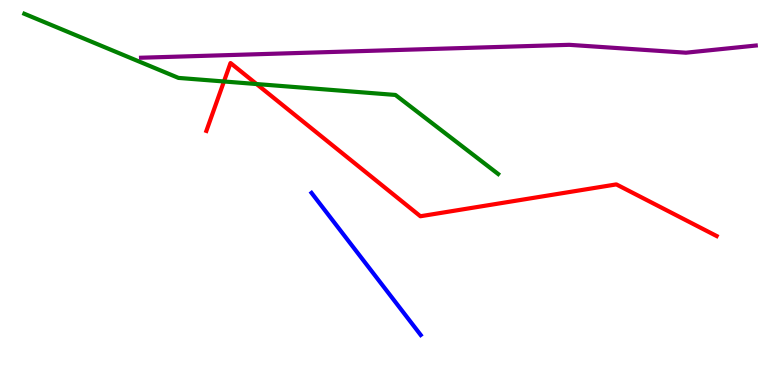[{'lines': ['blue', 'red'], 'intersections': []}, {'lines': ['green', 'red'], 'intersections': [{'x': 2.89, 'y': 7.88}, {'x': 3.31, 'y': 7.82}]}, {'lines': ['purple', 'red'], 'intersections': []}, {'lines': ['blue', 'green'], 'intersections': []}, {'lines': ['blue', 'purple'], 'intersections': []}, {'lines': ['green', 'purple'], 'intersections': []}]